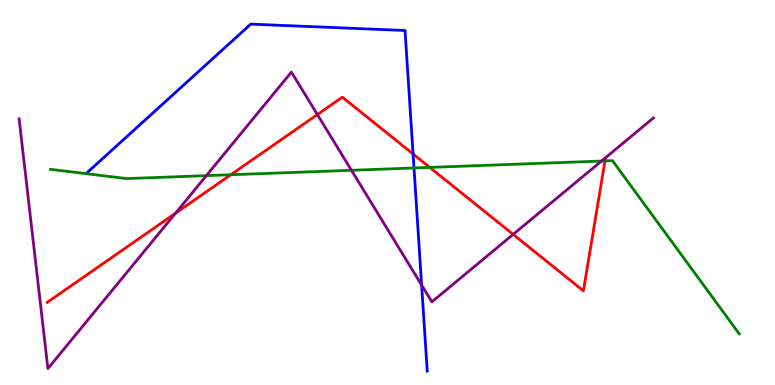[{'lines': ['blue', 'red'], 'intersections': [{'x': 5.33, 'y': 6.0}]}, {'lines': ['green', 'red'], 'intersections': [{'x': 2.98, 'y': 5.46}, {'x': 5.55, 'y': 5.65}, {'x': 7.81, 'y': 5.82}]}, {'lines': ['purple', 'red'], 'intersections': [{'x': 2.27, 'y': 4.46}, {'x': 4.1, 'y': 7.02}, {'x': 6.62, 'y': 3.91}]}, {'lines': ['blue', 'green'], 'intersections': [{'x': 5.34, 'y': 5.64}]}, {'lines': ['blue', 'purple'], 'intersections': [{'x': 5.44, 'y': 2.6}]}, {'lines': ['green', 'purple'], 'intersections': [{'x': 2.66, 'y': 5.44}, {'x': 4.53, 'y': 5.58}, {'x': 7.76, 'y': 5.82}]}]